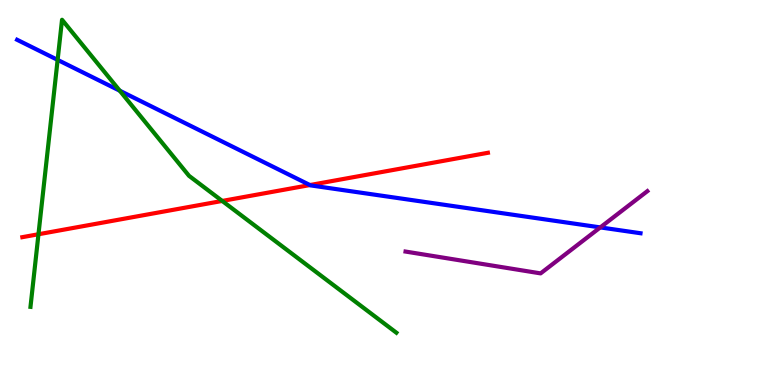[{'lines': ['blue', 'red'], 'intersections': [{'x': 4.0, 'y': 5.19}]}, {'lines': ['green', 'red'], 'intersections': [{'x': 0.496, 'y': 3.92}, {'x': 2.87, 'y': 4.78}]}, {'lines': ['purple', 'red'], 'intersections': []}, {'lines': ['blue', 'green'], 'intersections': [{'x': 0.744, 'y': 8.44}, {'x': 1.55, 'y': 7.64}]}, {'lines': ['blue', 'purple'], 'intersections': [{'x': 7.75, 'y': 4.09}]}, {'lines': ['green', 'purple'], 'intersections': []}]